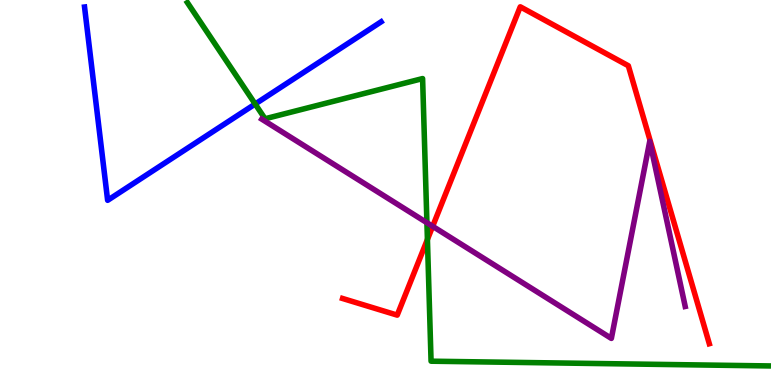[{'lines': ['blue', 'red'], 'intersections': []}, {'lines': ['green', 'red'], 'intersections': [{'x': 5.52, 'y': 3.78}]}, {'lines': ['purple', 'red'], 'intersections': [{'x': 5.58, 'y': 4.12}]}, {'lines': ['blue', 'green'], 'intersections': [{'x': 3.29, 'y': 7.3}]}, {'lines': ['blue', 'purple'], 'intersections': []}, {'lines': ['green', 'purple'], 'intersections': [{'x': 5.51, 'y': 4.22}]}]